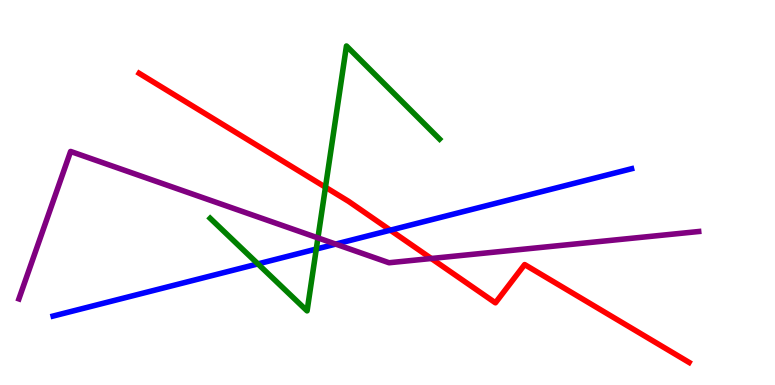[{'lines': ['blue', 'red'], 'intersections': [{'x': 5.04, 'y': 4.02}]}, {'lines': ['green', 'red'], 'intersections': [{'x': 4.2, 'y': 5.14}]}, {'lines': ['purple', 'red'], 'intersections': [{'x': 5.56, 'y': 3.29}]}, {'lines': ['blue', 'green'], 'intersections': [{'x': 3.33, 'y': 3.15}, {'x': 4.08, 'y': 3.53}]}, {'lines': ['blue', 'purple'], 'intersections': [{'x': 4.33, 'y': 3.66}]}, {'lines': ['green', 'purple'], 'intersections': [{'x': 4.1, 'y': 3.82}]}]